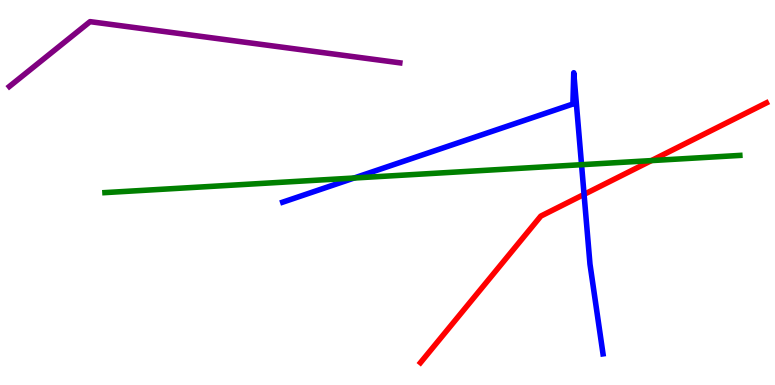[{'lines': ['blue', 'red'], 'intersections': [{'x': 7.54, 'y': 4.95}]}, {'lines': ['green', 'red'], 'intersections': [{'x': 8.41, 'y': 5.83}]}, {'lines': ['purple', 'red'], 'intersections': []}, {'lines': ['blue', 'green'], 'intersections': [{'x': 4.57, 'y': 5.38}, {'x': 7.5, 'y': 5.72}]}, {'lines': ['blue', 'purple'], 'intersections': []}, {'lines': ['green', 'purple'], 'intersections': []}]